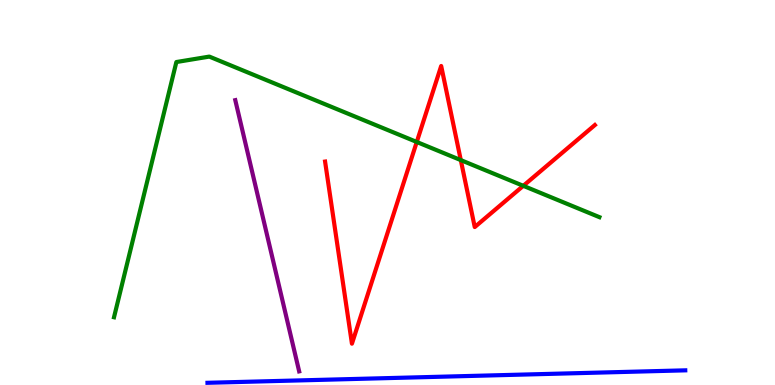[{'lines': ['blue', 'red'], 'intersections': []}, {'lines': ['green', 'red'], 'intersections': [{'x': 5.38, 'y': 6.31}, {'x': 5.95, 'y': 5.84}, {'x': 6.75, 'y': 5.17}]}, {'lines': ['purple', 'red'], 'intersections': []}, {'lines': ['blue', 'green'], 'intersections': []}, {'lines': ['blue', 'purple'], 'intersections': []}, {'lines': ['green', 'purple'], 'intersections': []}]